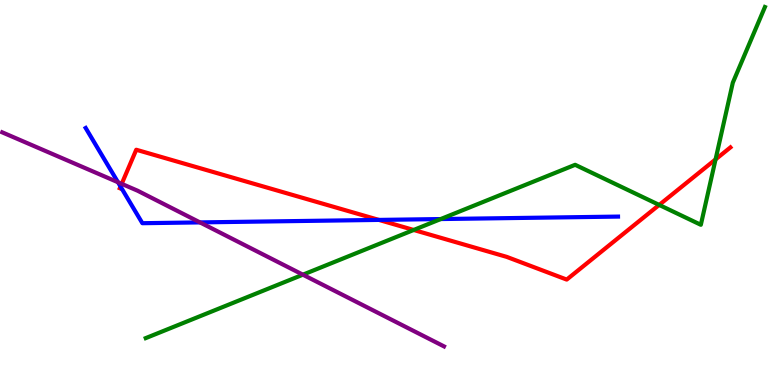[{'lines': ['blue', 'red'], 'intersections': [{'x': 1.56, 'y': 5.15}, {'x': 4.89, 'y': 4.29}]}, {'lines': ['green', 'red'], 'intersections': [{'x': 5.34, 'y': 4.03}, {'x': 8.51, 'y': 4.68}, {'x': 9.23, 'y': 5.86}]}, {'lines': ['purple', 'red'], 'intersections': [{'x': 1.57, 'y': 5.22}]}, {'lines': ['blue', 'green'], 'intersections': [{'x': 5.69, 'y': 4.31}]}, {'lines': ['blue', 'purple'], 'intersections': [{'x': 1.52, 'y': 5.27}, {'x': 2.58, 'y': 4.22}]}, {'lines': ['green', 'purple'], 'intersections': [{'x': 3.91, 'y': 2.87}]}]